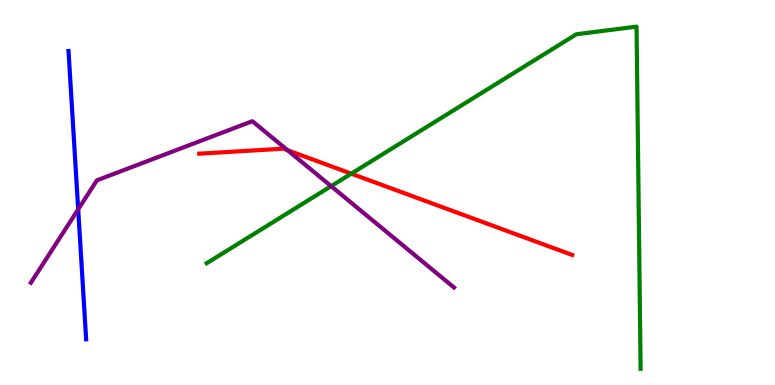[{'lines': ['blue', 'red'], 'intersections': []}, {'lines': ['green', 'red'], 'intersections': [{'x': 4.53, 'y': 5.49}]}, {'lines': ['purple', 'red'], 'intersections': [{'x': 3.71, 'y': 6.1}]}, {'lines': ['blue', 'green'], 'intersections': []}, {'lines': ['blue', 'purple'], 'intersections': [{'x': 1.01, 'y': 4.56}]}, {'lines': ['green', 'purple'], 'intersections': [{'x': 4.27, 'y': 5.16}]}]